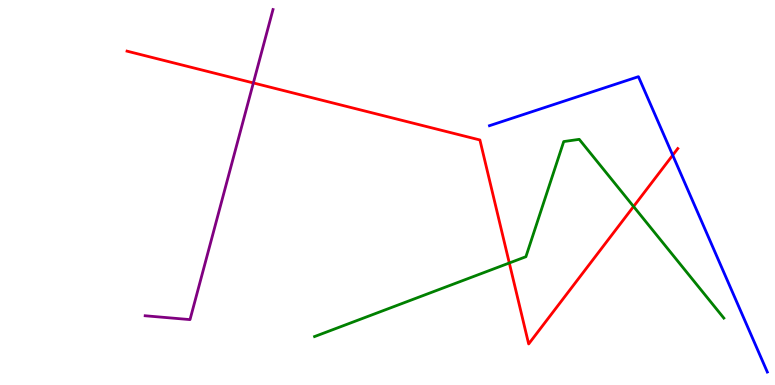[{'lines': ['blue', 'red'], 'intersections': [{'x': 8.68, 'y': 5.97}]}, {'lines': ['green', 'red'], 'intersections': [{'x': 6.57, 'y': 3.17}, {'x': 8.18, 'y': 4.64}]}, {'lines': ['purple', 'red'], 'intersections': [{'x': 3.27, 'y': 7.85}]}, {'lines': ['blue', 'green'], 'intersections': []}, {'lines': ['blue', 'purple'], 'intersections': []}, {'lines': ['green', 'purple'], 'intersections': []}]